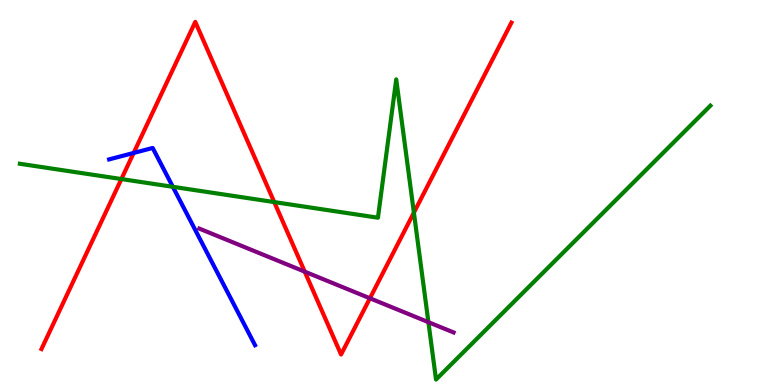[{'lines': ['blue', 'red'], 'intersections': [{'x': 1.72, 'y': 6.03}]}, {'lines': ['green', 'red'], 'intersections': [{'x': 1.57, 'y': 5.35}, {'x': 3.54, 'y': 4.75}, {'x': 5.34, 'y': 4.48}]}, {'lines': ['purple', 'red'], 'intersections': [{'x': 3.93, 'y': 2.94}, {'x': 4.77, 'y': 2.25}]}, {'lines': ['blue', 'green'], 'intersections': [{'x': 2.23, 'y': 5.15}]}, {'lines': ['blue', 'purple'], 'intersections': []}, {'lines': ['green', 'purple'], 'intersections': [{'x': 5.53, 'y': 1.63}]}]